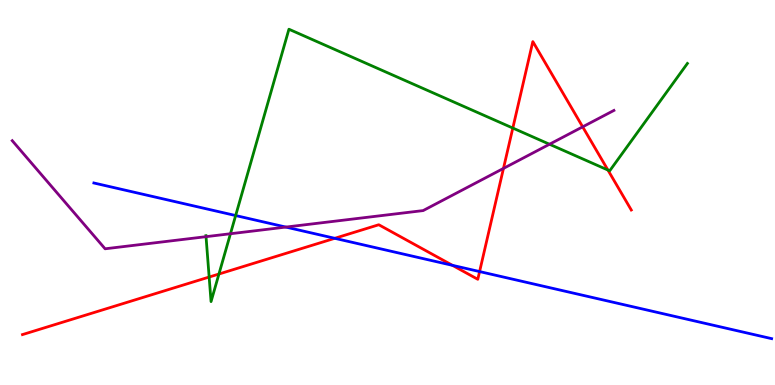[{'lines': ['blue', 'red'], 'intersections': [{'x': 4.32, 'y': 3.81}, {'x': 5.84, 'y': 3.11}, {'x': 6.19, 'y': 2.95}]}, {'lines': ['green', 'red'], 'intersections': [{'x': 2.7, 'y': 2.8}, {'x': 2.82, 'y': 2.88}, {'x': 6.62, 'y': 6.67}, {'x': 7.84, 'y': 5.58}]}, {'lines': ['purple', 'red'], 'intersections': [{'x': 6.5, 'y': 5.63}, {'x': 7.52, 'y': 6.71}]}, {'lines': ['blue', 'green'], 'intersections': [{'x': 3.04, 'y': 4.4}]}, {'lines': ['blue', 'purple'], 'intersections': [{'x': 3.69, 'y': 4.1}]}, {'lines': ['green', 'purple'], 'intersections': [{'x': 2.66, 'y': 3.85}, {'x': 2.97, 'y': 3.93}, {'x': 7.09, 'y': 6.25}]}]